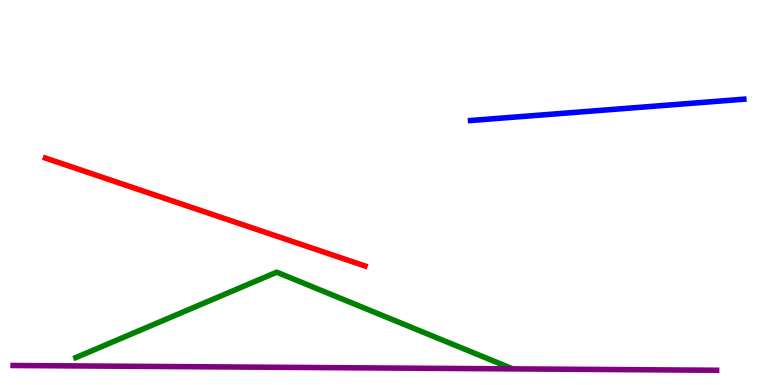[{'lines': ['blue', 'red'], 'intersections': []}, {'lines': ['green', 'red'], 'intersections': []}, {'lines': ['purple', 'red'], 'intersections': []}, {'lines': ['blue', 'green'], 'intersections': []}, {'lines': ['blue', 'purple'], 'intersections': []}, {'lines': ['green', 'purple'], 'intersections': []}]